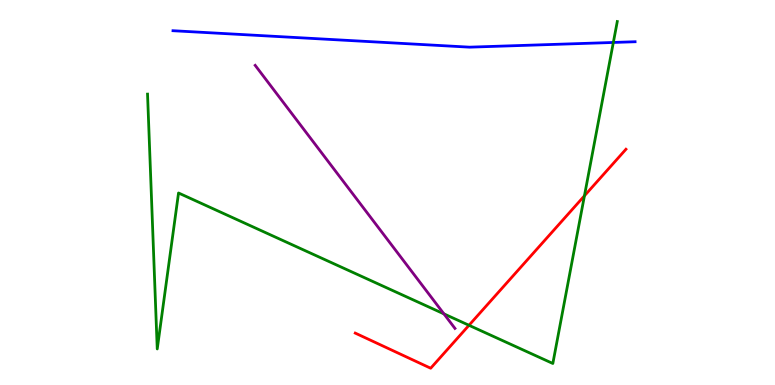[{'lines': ['blue', 'red'], 'intersections': []}, {'lines': ['green', 'red'], 'intersections': [{'x': 6.05, 'y': 1.55}, {'x': 7.54, 'y': 4.91}]}, {'lines': ['purple', 'red'], 'intersections': []}, {'lines': ['blue', 'green'], 'intersections': [{'x': 7.91, 'y': 8.9}]}, {'lines': ['blue', 'purple'], 'intersections': []}, {'lines': ['green', 'purple'], 'intersections': [{'x': 5.73, 'y': 1.85}]}]